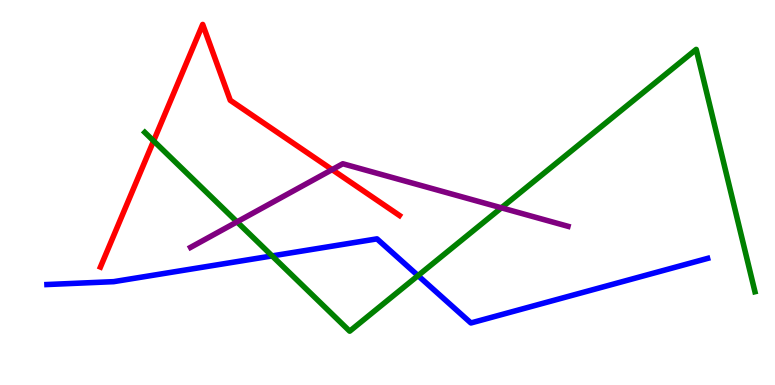[{'lines': ['blue', 'red'], 'intersections': []}, {'lines': ['green', 'red'], 'intersections': [{'x': 1.98, 'y': 6.34}]}, {'lines': ['purple', 'red'], 'intersections': [{'x': 4.29, 'y': 5.59}]}, {'lines': ['blue', 'green'], 'intersections': [{'x': 3.51, 'y': 3.35}, {'x': 5.39, 'y': 2.84}]}, {'lines': ['blue', 'purple'], 'intersections': []}, {'lines': ['green', 'purple'], 'intersections': [{'x': 3.06, 'y': 4.24}, {'x': 6.47, 'y': 4.6}]}]